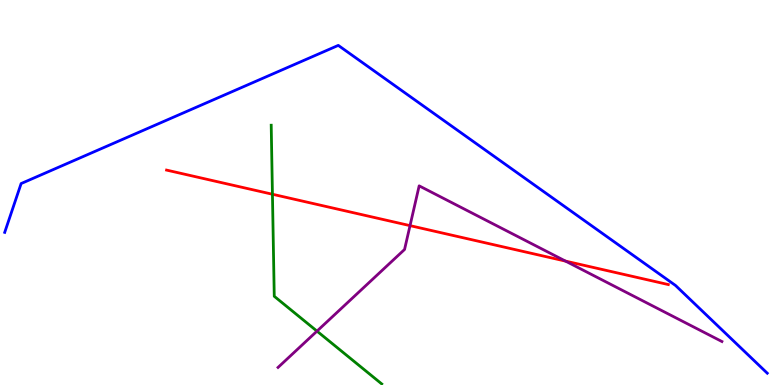[{'lines': ['blue', 'red'], 'intersections': []}, {'lines': ['green', 'red'], 'intersections': [{'x': 3.52, 'y': 4.95}]}, {'lines': ['purple', 'red'], 'intersections': [{'x': 5.29, 'y': 4.14}, {'x': 7.3, 'y': 3.22}]}, {'lines': ['blue', 'green'], 'intersections': []}, {'lines': ['blue', 'purple'], 'intersections': []}, {'lines': ['green', 'purple'], 'intersections': [{'x': 4.09, 'y': 1.4}]}]